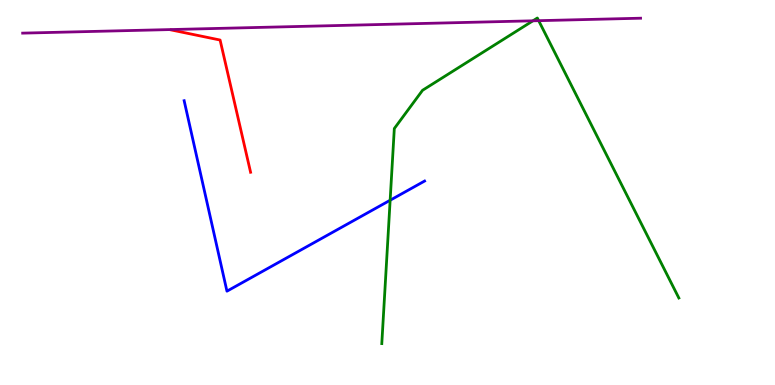[{'lines': ['blue', 'red'], 'intersections': []}, {'lines': ['green', 'red'], 'intersections': []}, {'lines': ['purple', 'red'], 'intersections': []}, {'lines': ['blue', 'green'], 'intersections': [{'x': 5.03, 'y': 4.8}]}, {'lines': ['blue', 'purple'], 'intersections': []}, {'lines': ['green', 'purple'], 'intersections': [{'x': 6.88, 'y': 9.46}, {'x': 6.95, 'y': 9.46}]}]